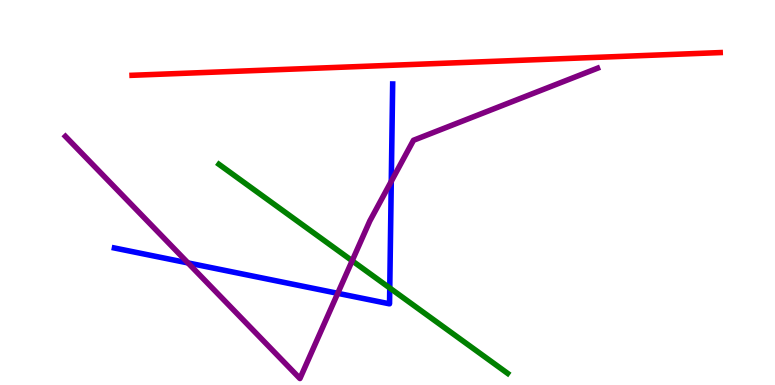[{'lines': ['blue', 'red'], 'intersections': []}, {'lines': ['green', 'red'], 'intersections': []}, {'lines': ['purple', 'red'], 'intersections': []}, {'lines': ['blue', 'green'], 'intersections': [{'x': 5.03, 'y': 2.52}]}, {'lines': ['blue', 'purple'], 'intersections': [{'x': 2.43, 'y': 3.17}, {'x': 4.36, 'y': 2.38}, {'x': 5.05, 'y': 5.29}]}, {'lines': ['green', 'purple'], 'intersections': [{'x': 4.54, 'y': 3.23}]}]